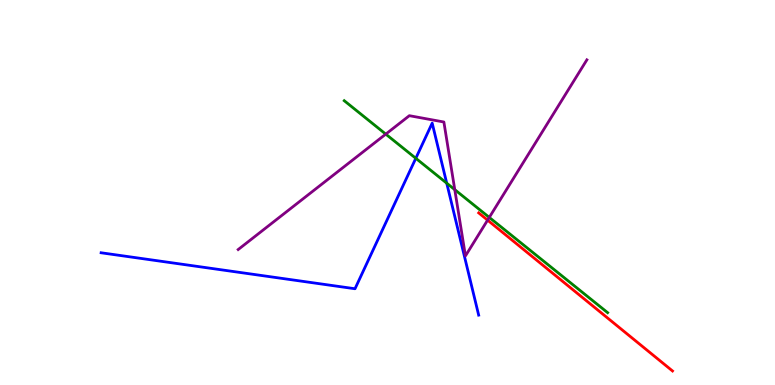[{'lines': ['blue', 'red'], 'intersections': []}, {'lines': ['green', 'red'], 'intersections': []}, {'lines': ['purple', 'red'], 'intersections': [{'x': 6.29, 'y': 4.28}]}, {'lines': ['blue', 'green'], 'intersections': [{'x': 5.37, 'y': 5.89}, {'x': 5.76, 'y': 5.24}]}, {'lines': ['blue', 'purple'], 'intersections': []}, {'lines': ['green', 'purple'], 'intersections': [{'x': 4.98, 'y': 6.52}, {'x': 5.87, 'y': 5.07}, {'x': 6.31, 'y': 4.35}]}]